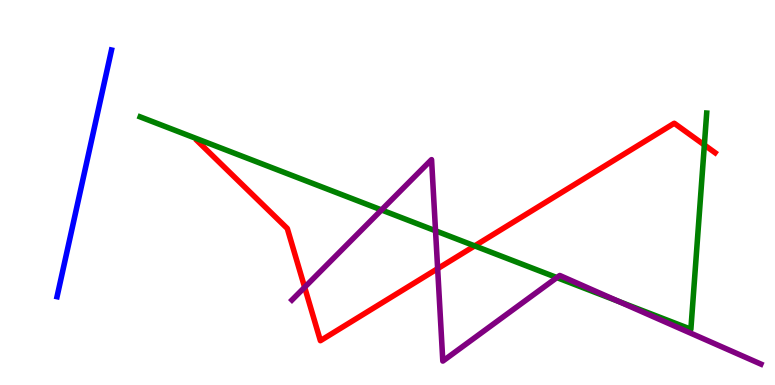[{'lines': ['blue', 'red'], 'intersections': []}, {'lines': ['green', 'red'], 'intersections': [{'x': 6.12, 'y': 3.61}, {'x': 9.09, 'y': 6.23}]}, {'lines': ['purple', 'red'], 'intersections': [{'x': 3.93, 'y': 2.54}, {'x': 5.65, 'y': 3.02}]}, {'lines': ['blue', 'green'], 'intersections': []}, {'lines': ['blue', 'purple'], 'intersections': []}, {'lines': ['green', 'purple'], 'intersections': [{'x': 4.92, 'y': 4.55}, {'x': 5.62, 'y': 4.01}, {'x': 7.19, 'y': 2.79}, {'x': 7.98, 'y': 2.17}]}]